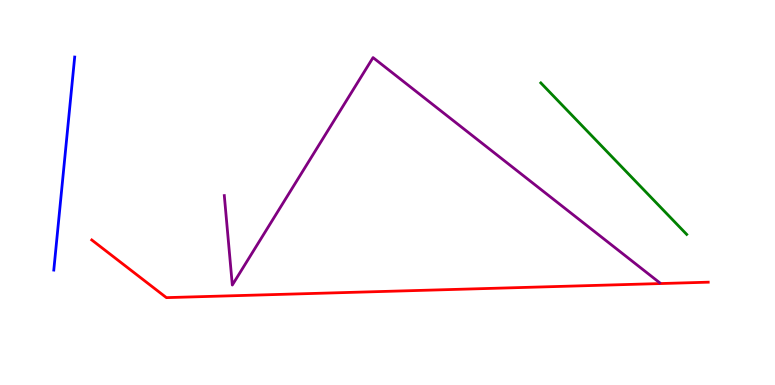[{'lines': ['blue', 'red'], 'intersections': []}, {'lines': ['green', 'red'], 'intersections': []}, {'lines': ['purple', 'red'], 'intersections': []}, {'lines': ['blue', 'green'], 'intersections': []}, {'lines': ['blue', 'purple'], 'intersections': []}, {'lines': ['green', 'purple'], 'intersections': []}]